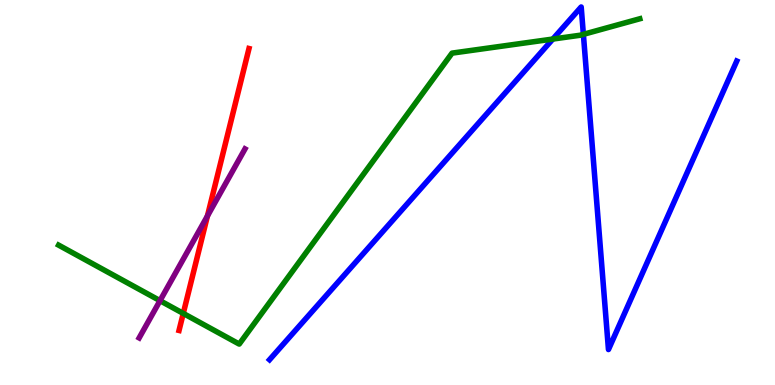[{'lines': ['blue', 'red'], 'intersections': []}, {'lines': ['green', 'red'], 'intersections': [{'x': 2.36, 'y': 1.86}]}, {'lines': ['purple', 'red'], 'intersections': [{'x': 2.68, 'y': 4.39}]}, {'lines': ['blue', 'green'], 'intersections': [{'x': 7.13, 'y': 8.99}, {'x': 7.53, 'y': 9.11}]}, {'lines': ['blue', 'purple'], 'intersections': []}, {'lines': ['green', 'purple'], 'intersections': [{'x': 2.06, 'y': 2.19}]}]